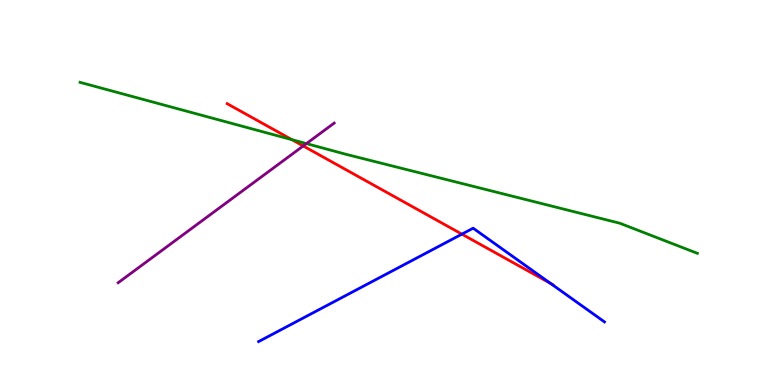[{'lines': ['blue', 'red'], 'intersections': [{'x': 5.96, 'y': 3.92}, {'x': 7.1, 'y': 2.64}]}, {'lines': ['green', 'red'], 'intersections': [{'x': 3.77, 'y': 6.37}]}, {'lines': ['purple', 'red'], 'intersections': [{'x': 3.91, 'y': 6.21}]}, {'lines': ['blue', 'green'], 'intersections': []}, {'lines': ['blue', 'purple'], 'intersections': []}, {'lines': ['green', 'purple'], 'intersections': [{'x': 3.95, 'y': 6.27}]}]